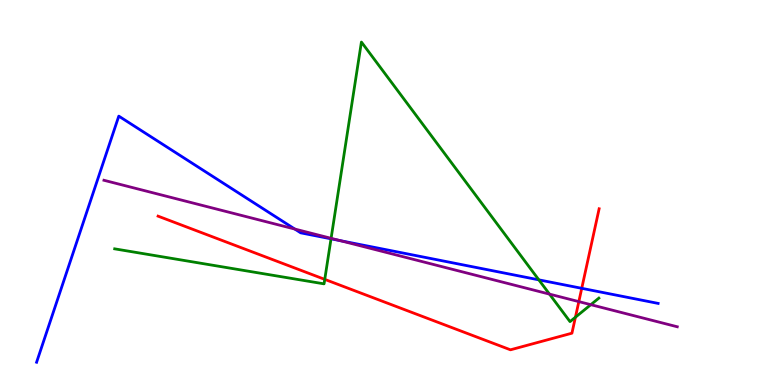[{'lines': ['blue', 'red'], 'intersections': [{'x': 7.51, 'y': 2.51}]}, {'lines': ['green', 'red'], 'intersections': [{'x': 4.19, 'y': 2.74}, {'x': 7.42, 'y': 1.76}]}, {'lines': ['purple', 'red'], 'intersections': [{'x': 7.47, 'y': 2.17}]}, {'lines': ['blue', 'green'], 'intersections': [{'x': 4.27, 'y': 3.8}, {'x': 6.95, 'y': 2.73}]}, {'lines': ['blue', 'purple'], 'intersections': [{'x': 3.8, 'y': 4.05}, {'x': 4.39, 'y': 3.75}]}, {'lines': ['green', 'purple'], 'intersections': [{'x': 4.27, 'y': 3.81}, {'x': 7.09, 'y': 2.36}, {'x': 7.62, 'y': 2.09}]}]